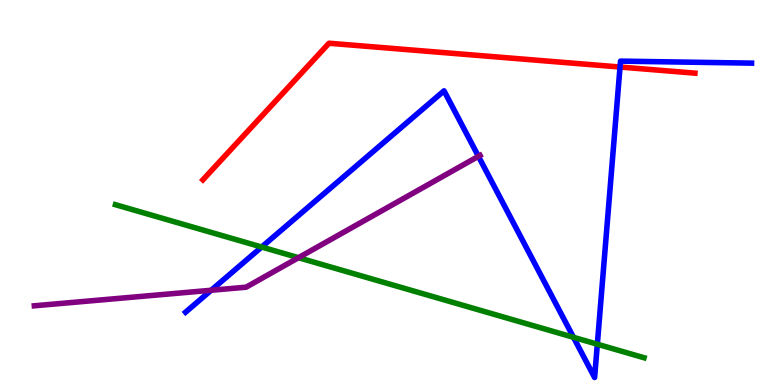[{'lines': ['blue', 'red'], 'intersections': [{'x': 8.0, 'y': 8.26}]}, {'lines': ['green', 'red'], 'intersections': []}, {'lines': ['purple', 'red'], 'intersections': []}, {'lines': ['blue', 'green'], 'intersections': [{'x': 3.38, 'y': 3.58}, {'x': 7.4, 'y': 1.24}, {'x': 7.71, 'y': 1.06}]}, {'lines': ['blue', 'purple'], 'intersections': [{'x': 2.72, 'y': 2.46}, {'x': 6.17, 'y': 5.94}]}, {'lines': ['green', 'purple'], 'intersections': [{'x': 3.85, 'y': 3.31}]}]